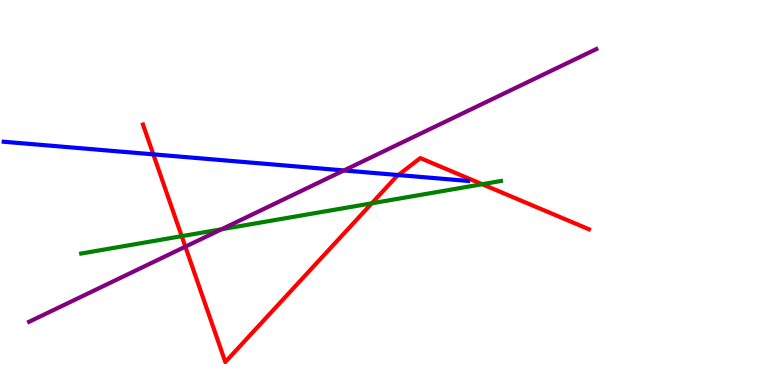[{'lines': ['blue', 'red'], 'intersections': [{'x': 1.98, 'y': 5.99}, {'x': 5.14, 'y': 5.45}]}, {'lines': ['green', 'red'], 'intersections': [{'x': 2.34, 'y': 3.87}, {'x': 4.8, 'y': 4.72}, {'x': 6.22, 'y': 5.21}]}, {'lines': ['purple', 'red'], 'intersections': [{'x': 2.39, 'y': 3.59}]}, {'lines': ['blue', 'green'], 'intersections': []}, {'lines': ['blue', 'purple'], 'intersections': [{'x': 4.44, 'y': 5.57}]}, {'lines': ['green', 'purple'], 'intersections': [{'x': 2.86, 'y': 4.04}]}]